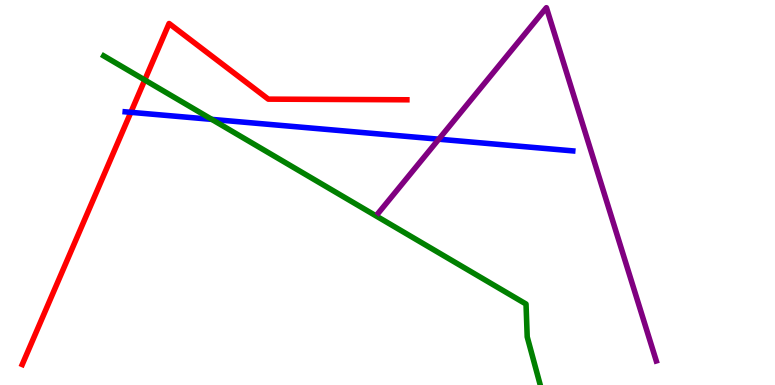[{'lines': ['blue', 'red'], 'intersections': [{'x': 1.69, 'y': 7.08}]}, {'lines': ['green', 'red'], 'intersections': [{'x': 1.87, 'y': 7.92}]}, {'lines': ['purple', 'red'], 'intersections': []}, {'lines': ['blue', 'green'], 'intersections': [{'x': 2.73, 'y': 6.9}]}, {'lines': ['blue', 'purple'], 'intersections': [{'x': 5.66, 'y': 6.38}]}, {'lines': ['green', 'purple'], 'intersections': []}]